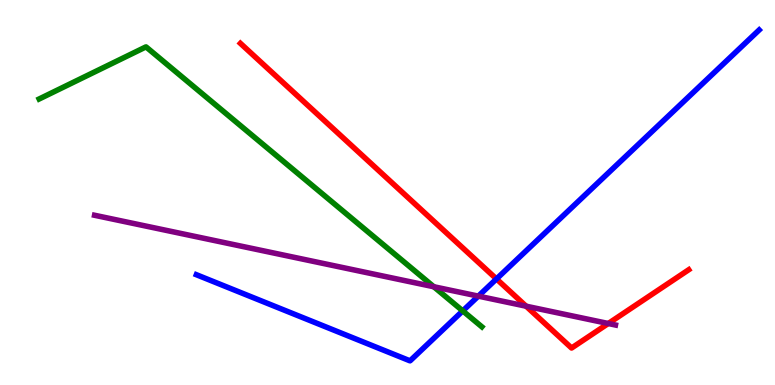[{'lines': ['blue', 'red'], 'intersections': [{'x': 6.41, 'y': 2.76}]}, {'lines': ['green', 'red'], 'intersections': []}, {'lines': ['purple', 'red'], 'intersections': [{'x': 6.79, 'y': 2.05}, {'x': 7.85, 'y': 1.6}]}, {'lines': ['blue', 'green'], 'intersections': [{'x': 5.97, 'y': 1.93}]}, {'lines': ['blue', 'purple'], 'intersections': [{'x': 6.17, 'y': 2.31}]}, {'lines': ['green', 'purple'], 'intersections': [{'x': 5.6, 'y': 2.55}]}]